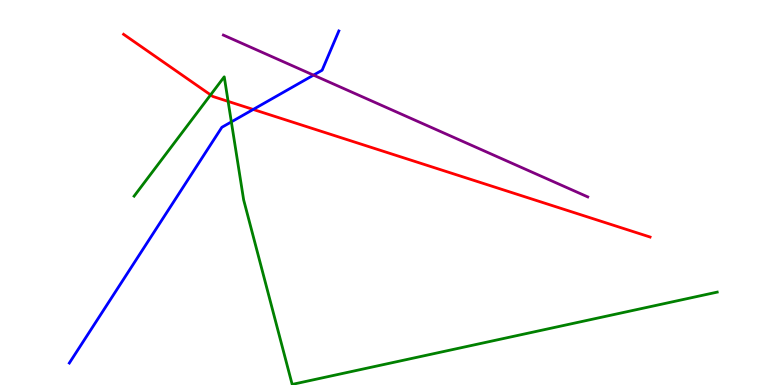[{'lines': ['blue', 'red'], 'intersections': [{'x': 3.27, 'y': 7.16}]}, {'lines': ['green', 'red'], 'intersections': [{'x': 2.72, 'y': 7.54}, {'x': 2.94, 'y': 7.37}]}, {'lines': ['purple', 'red'], 'intersections': []}, {'lines': ['blue', 'green'], 'intersections': [{'x': 2.99, 'y': 6.83}]}, {'lines': ['blue', 'purple'], 'intersections': [{'x': 4.05, 'y': 8.05}]}, {'lines': ['green', 'purple'], 'intersections': []}]